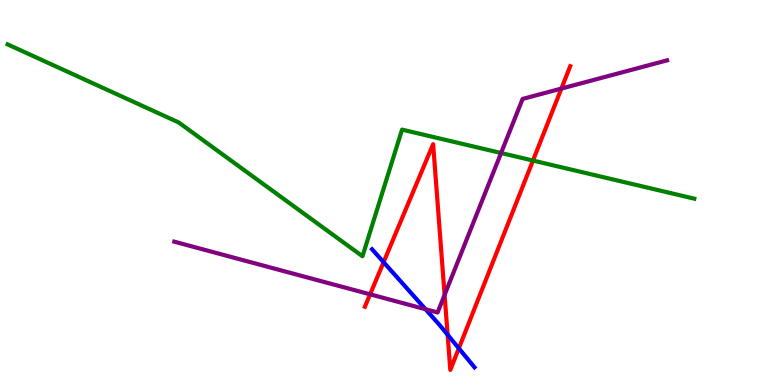[{'lines': ['blue', 'red'], 'intersections': [{'x': 4.95, 'y': 3.19}, {'x': 5.78, 'y': 1.31}, {'x': 5.92, 'y': 0.952}]}, {'lines': ['green', 'red'], 'intersections': [{'x': 6.88, 'y': 5.83}]}, {'lines': ['purple', 'red'], 'intersections': [{'x': 4.78, 'y': 2.36}, {'x': 5.74, 'y': 2.34}, {'x': 7.24, 'y': 7.7}]}, {'lines': ['blue', 'green'], 'intersections': []}, {'lines': ['blue', 'purple'], 'intersections': [{'x': 5.49, 'y': 1.97}]}, {'lines': ['green', 'purple'], 'intersections': [{'x': 6.47, 'y': 6.03}]}]